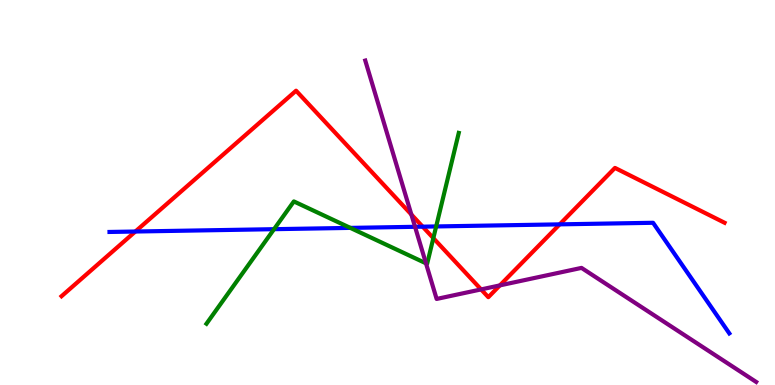[{'lines': ['blue', 'red'], 'intersections': [{'x': 1.75, 'y': 3.99}, {'x': 5.45, 'y': 4.11}, {'x': 7.22, 'y': 4.17}]}, {'lines': ['green', 'red'], 'intersections': [{'x': 5.59, 'y': 3.81}]}, {'lines': ['purple', 'red'], 'intersections': [{'x': 5.31, 'y': 4.43}, {'x': 6.21, 'y': 2.48}, {'x': 6.45, 'y': 2.59}]}, {'lines': ['blue', 'green'], 'intersections': [{'x': 3.54, 'y': 4.05}, {'x': 4.52, 'y': 4.08}, {'x': 5.63, 'y': 4.12}]}, {'lines': ['blue', 'purple'], 'intersections': [{'x': 5.36, 'y': 4.11}]}, {'lines': ['green', 'purple'], 'intersections': [{'x': 5.5, 'y': 3.16}]}]